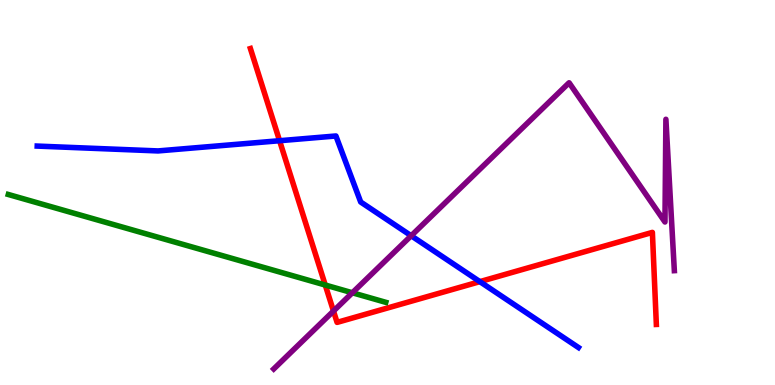[{'lines': ['blue', 'red'], 'intersections': [{'x': 3.61, 'y': 6.35}, {'x': 6.19, 'y': 2.68}]}, {'lines': ['green', 'red'], 'intersections': [{'x': 4.2, 'y': 2.6}]}, {'lines': ['purple', 'red'], 'intersections': [{'x': 4.3, 'y': 1.92}]}, {'lines': ['blue', 'green'], 'intersections': []}, {'lines': ['blue', 'purple'], 'intersections': [{'x': 5.31, 'y': 3.88}]}, {'lines': ['green', 'purple'], 'intersections': [{'x': 4.55, 'y': 2.4}]}]